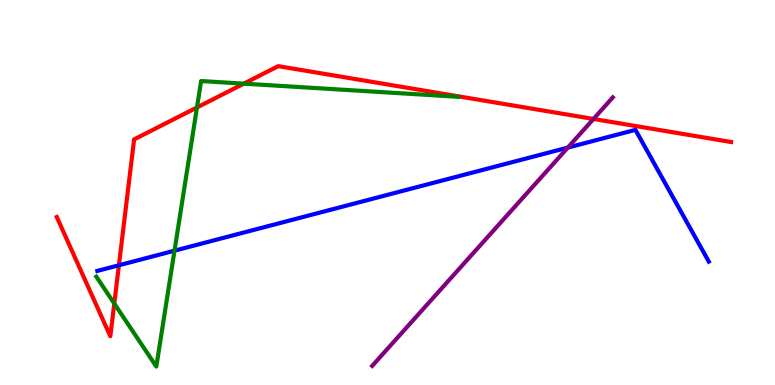[{'lines': ['blue', 'red'], 'intersections': [{'x': 1.53, 'y': 3.11}]}, {'lines': ['green', 'red'], 'intersections': [{'x': 1.47, 'y': 2.12}, {'x': 2.54, 'y': 7.21}, {'x': 3.15, 'y': 7.83}]}, {'lines': ['purple', 'red'], 'intersections': [{'x': 7.66, 'y': 6.91}]}, {'lines': ['blue', 'green'], 'intersections': [{'x': 2.25, 'y': 3.49}]}, {'lines': ['blue', 'purple'], 'intersections': [{'x': 7.33, 'y': 6.17}]}, {'lines': ['green', 'purple'], 'intersections': []}]